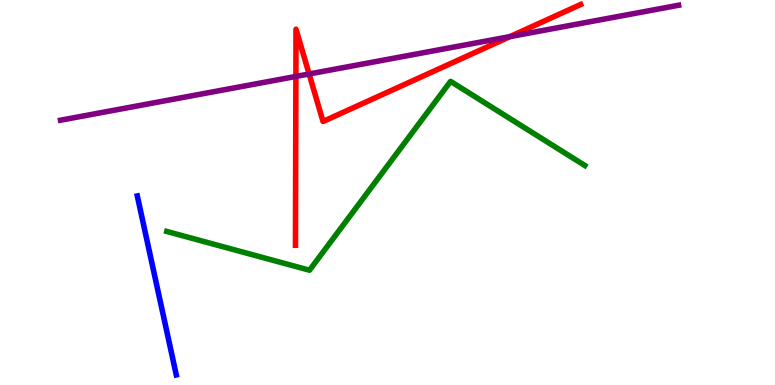[{'lines': ['blue', 'red'], 'intersections': []}, {'lines': ['green', 'red'], 'intersections': []}, {'lines': ['purple', 'red'], 'intersections': [{'x': 3.82, 'y': 8.01}, {'x': 3.99, 'y': 8.08}, {'x': 6.58, 'y': 9.05}]}, {'lines': ['blue', 'green'], 'intersections': []}, {'lines': ['blue', 'purple'], 'intersections': []}, {'lines': ['green', 'purple'], 'intersections': []}]